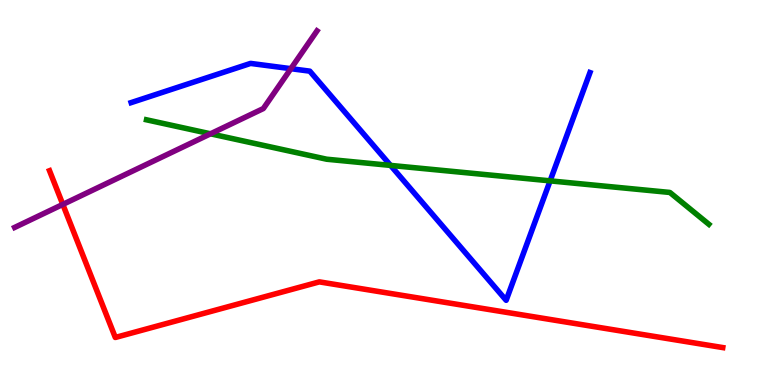[{'lines': ['blue', 'red'], 'intersections': []}, {'lines': ['green', 'red'], 'intersections': []}, {'lines': ['purple', 'red'], 'intersections': [{'x': 0.811, 'y': 4.69}]}, {'lines': ['blue', 'green'], 'intersections': [{'x': 5.04, 'y': 5.7}, {'x': 7.1, 'y': 5.3}]}, {'lines': ['blue', 'purple'], 'intersections': [{'x': 3.75, 'y': 8.22}]}, {'lines': ['green', 'purple'], 'intersections': [{'x': 2.72, 'y': 6.52}]}]